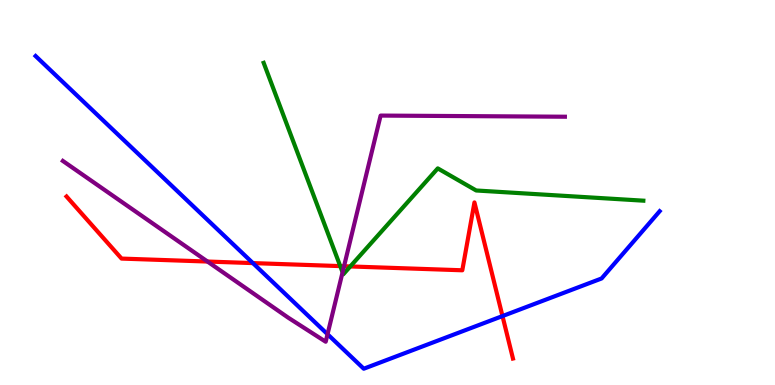[{'lines': ['blue', 'red'], 'intersections': [{'x': 3.26, 'y': 3.17}, {'x': 6.48, 'y': 1.79}]}, {'lines': ['green', 'red'], 'intersections': [{'x': 4.39, 'y': 3.09}, {'x': 4.52, 'y': 3.08}]}, {'lines': ['purple', 'red'], 'intersections': [{'x': 2.68, 'y': 3.21}, {'x': 4.44, 'y': 3.08}]}, {'lines': ['blue', 'green'], 'intersections': []}, {'lines': ['blue', 'purple'], 'intersections': [{'x': 4.23, 'y': 1.32}]}, {'lines': ['green', 'purple'], 'intersections': [{'x': 4.42, 'y': 2.93}]}]